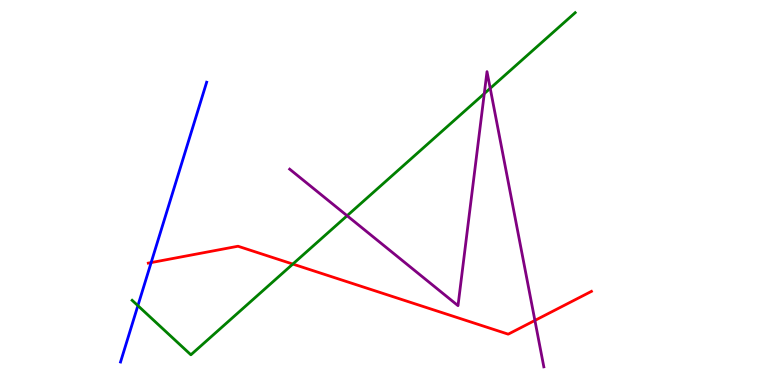[{'lines': ['blue', 'red'], 'intersections': [{'x': 1.95, 'y': 3.18}]}, {'lines': ['green', 'red'], 'intersections': [{'x': 3.78, 'y': 3.14}]}, {'lines': ['purple', 'red'], 'intersections': [{'x': 6.9, 'y': 1.68}]}, {'lines': ['blue', 'green'], 'intersections': [{'x': 1.78, 'y': 2.06}]}, {'lines': ['blue', 'purple'], 'intersections': []}, {'lines': ['green', 'purple'], 'intersections': [{'x': 4.48, 'y': 4.4}, {'x': 6.25, 'y': 7.57}, {'x': 6.33, 'y': 7.71}]}]